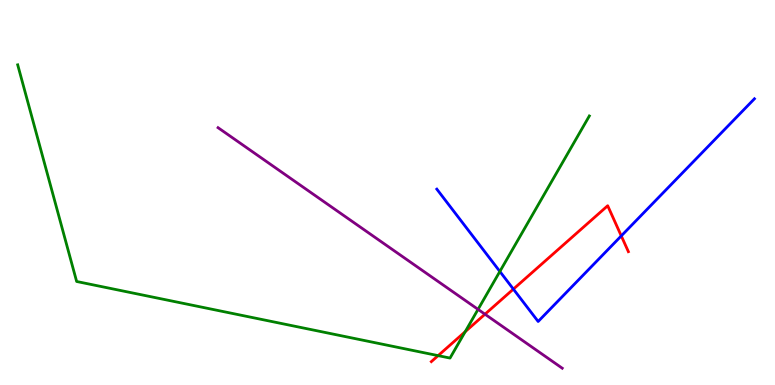[{'lines': ['blue', 'red'], 'intersections': [{'x': 6.62, 'y': 2.49}, {'x': 8.02, 'y': 3.87}]}, {'lines': ['green', 'red'], 'intersections': [{'x': 5.65, 'y': 0.763}, {'x': 6.0, 'y': 1.38}]}, {'lines': ['purple', 'red'], 'intersections': [{'x': 6.26, 'y': 1.84}]}, {'lines': ['blue', 'green'], 'intersections': [{'x': 6.45, 'y': 2.95}]}, {'lines': ['blue', 'purple'], 'intersections': []}, {'lines': ['green', 'purple'], 'intersections': [{'x': 6.17, 'y': 1.96}]}]